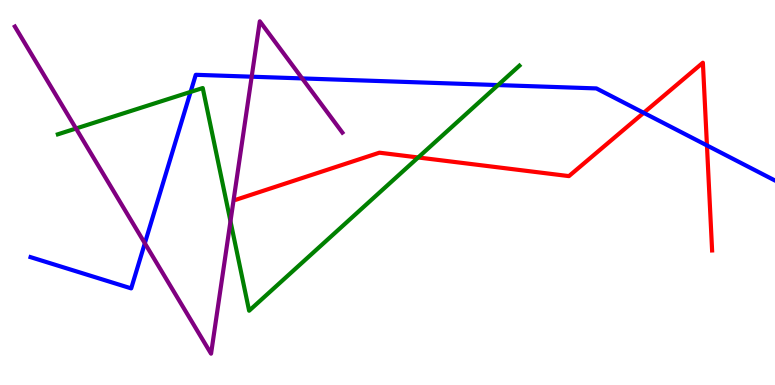[{'lines': ['blue', 'red'], 'intersections': [{'x': 8.31, 'y': 7.07}, {'x': 9.12, 'y': 6.22}]}, {'lines': ['green', 'red'], 'intersections': [{'x': 5.4, 'y': 5.91}]}, {'lines': ['purple', 'red'], 'intersections': []}, {'lines': ['blue', 'green'], 'intersections': [{'x': 2.46, 'y': 7.61}, {'x': 6.43, 'y': 7.79}]}, {'lines': ['blue', 'purple'], 'intersections': [{'x': 1.87, 'y': 3.68}, {'x': 3.25, 'y': 8.01}, {'x': 3.9, 'y': 7.96}]}, {'lines': ['green', 'purple'], 'intersections': [{'x': 0.981, 'y': 6.66}, {'x': 2.97, 'y': 4.25}]}]